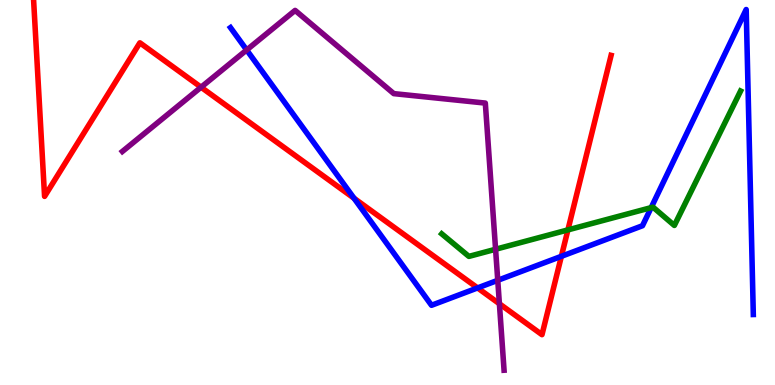[{'lines': ['blue', 'red'], 'intersections': [{'x': 4.57, 'y': 4.85}, {'x': 6.16, 'y': 2.52}, {'x': 7.24, 'y': 3.34}]}, {'lines': ['green', 'red'], 'intersections': [{'x': 7.33, 'y': 4.03}]}, {'lines': ['purple', 'red'], 'intersections': [{'x': 2.59, 'y': 7.73}, {'x': 6.44, 'y': 2.11}]}, {'lines': ['blue', 'green'], 'intersections': [{'x': 8.4, 'y': 4.61}]}, {'lines': ['blue', 'purple'], 'intersections': [{'x': 3.18, 'y': 8.7}, {'x': 6.42, 'y': 2.72}]}, {'lines': ['green', 'purple'], 'intersections': [{'x': 6.39, 'y': 3.53}]}]